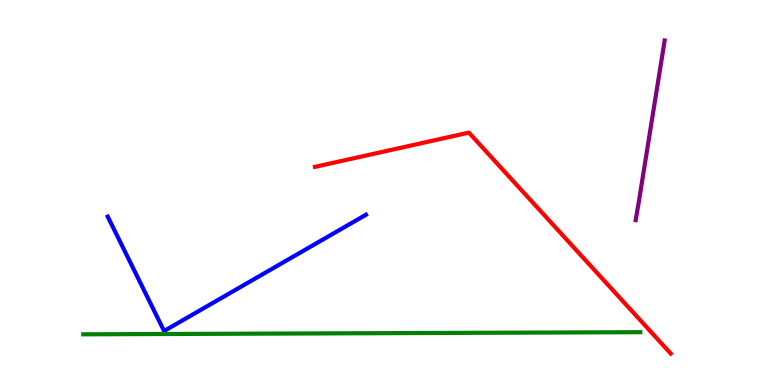[{'lines': ['blue', 'red'], 'intersections': []}, {'lines': ['green', 'red'], 'intersections': []}, {'lines': ['purple', 'red'], 'intersections': []}, {'lines': ['blue', 'green'], 'intersections': []}, {'lines': ['blue', 'purple'], 'intersections': []}, {'lines': ['green', 'purple'], 'intersections': []}]